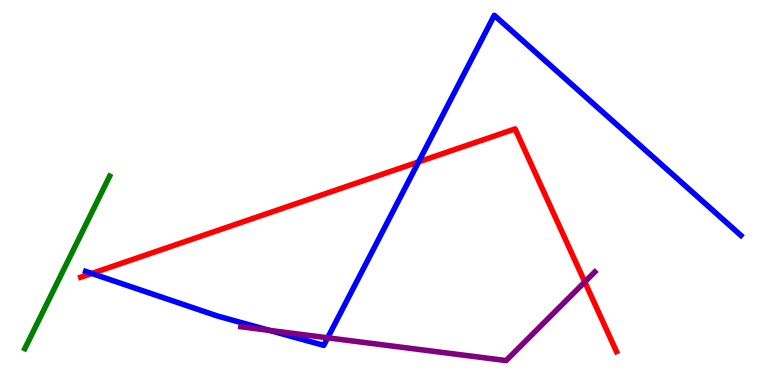[{'lines': ['blue', 'red'], 'intersections': [{'x': 1.18, 'y': 2.9}, {'x': 5.4, 'y': 5.8}]}, {'lines': ['green', 'red'], 'intersections': []}, {'lines': ['purple', 'red'], 'intersections': [{'x': 7.55, 'y': 2.68}]}, {'lines': ['blue', 'green'], 'intersections': []}, {'lines': ['blue', 'purple'], 'intersections': [{'x': 3.48, 'y': 1.42}, {'x': 4.23, 'y': 1.23}]}, {'lines': ['green', 'purple'], 'intersections': []}]